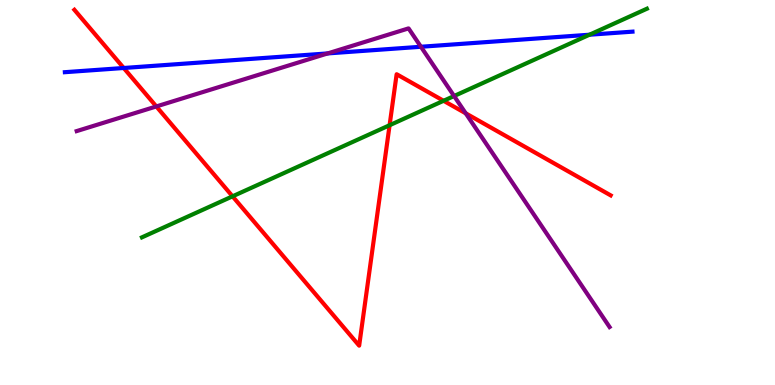[{'lines': ['blue', 'red'], 'intersections': [{'x': 1.6, 'y': 8.23}]}, {'lines': ['green', 'red'], 'intersections': [{'x': 3.0, 'y': 4.9}, {'x': 5.03, 'y': 6.75}, {'x': 5.72, 'y': 7.38}]}, {'lines': ['purple', 'red'], 'intersections': [{'x': 2.02, 'y': 7.24}, {'x': 6.01, 'y': 7.06}]}, {'lines': ['blue', 'green'], 'intersections': [{'x': 7.61, 'y': 9.1}]}, {'lines': ['blue', 'purple'], 'intersections': [{'x': 4.23, 'y': 8.61}, {'x': 5.43, 'y': 8.79}]}, {'lines': ['green', 'purple'], 'intersections': [{'x': 5.86, 'y': 7.51}]}]